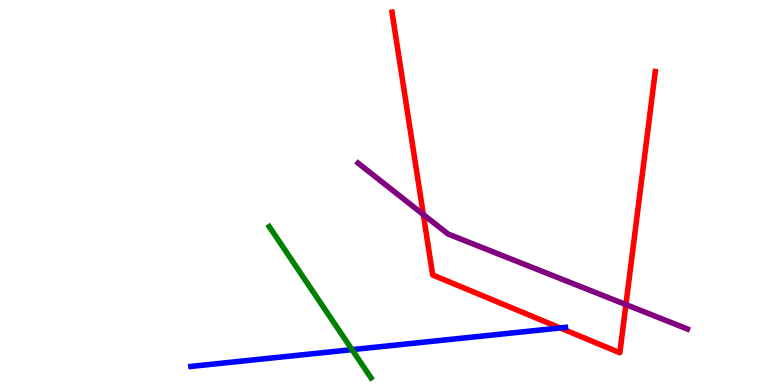[{'lines': ['blue', 'red'], 'intersections': [{'x': 7.23, 'y': 1.48}]}, {'lines': ['green', 'red'], 'intersections': []}, {'lines': ['purple', 'red'], 'intersections': [{'x': 5.46, 'y': 4.43}, {'x': 8.08, 'y': 2.09}]}, {'lines': ['blue', 'green'], 'intersections': [{'x': 4.54, 'y': 0.918}]}, {'lines': ['blue', 'purple'], 'intersections': []}, {'lines': ['green', 'purple'], 'intersections': []}]